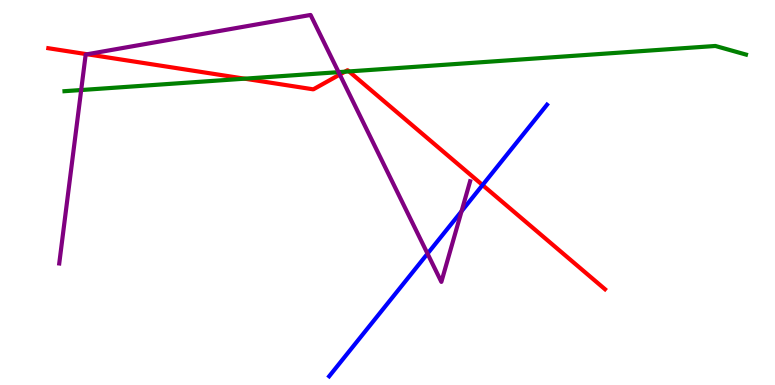[{'lines': ['blue', 'red'], 'intersections': [{'x': 6.23, 'y': 5.19}]}, {'lines': ['green', 'red'], 'intersections': [{'x': 3.16, 'y': 7.96}, {'x': 4.45, 'y': 8.14}, {'x': 4.5, 'y': 8.14}]}, {'lines': ['purple', 'red'], 'intersections': [{'x': 1.12, 'y': 8.59}, {'x': 4.38, 'y': 8.06}]}, {'lines': ['blue', 'green'], 'intersections': []}, {'lines': ['blue', 'purple'], 'intersections': [{'x': 5.52, 'y': 3.41}, {'x': 5.96, 'y': 4.51}]}, {'lines': ['green', 'purple'], 'intersections': [{'x': 1.05, 'y': 7.66}, {'x': 4.37, 'y': 8.13}]}]